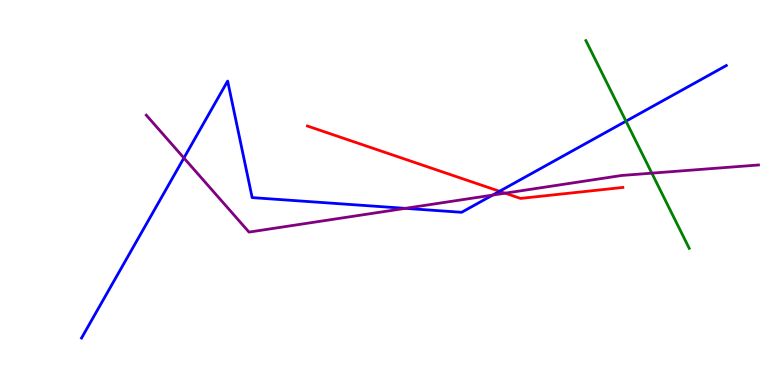[{'lines': ['blue', 'red'], 'intersections': [{'x': 6.45, 'y': 5.03}]}, {'lines': ['green', 'red'], 'intersections': []}, {'lines': ['purple', 'red'], 'intersections': [{'x': 6.52, 'y': 4.98}]}, {'lines': ['blue', 'green'], 'intersections': [{'x': 8.08, 'y': 6.85}]}, {'lines': ['blue', 'purple'], 'intersections': [{'x': 2.37, 'y': 5.9}, {'x': 5.23, 'y': 4.59}, {'x': 6.36, 'y': 4.93}]}, {'lines': ['green', 'purple'], 'intersections': [{'x': 8.41, 'y': 5.5}]}]